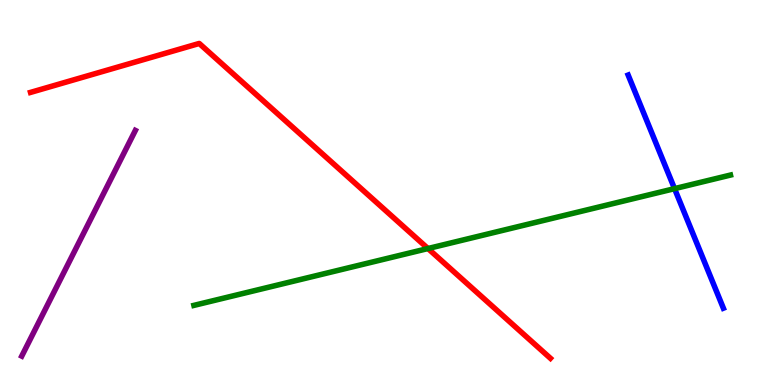[{'lines': ['blue', 'red'], 'intersections': []}, {'lines': ['green', 'red'], 'intersections': [{'x': 5.52, 'y': 3.54}]}, {'lines': ['purple', 'red'], 'intersections': []}, {'lines': ['blue', 'green'], 'intersections': [{'x': 8.7, 'y': 5.1}]}, {'lines': ['blue', 'purple'], 'intersections': []}, {'lines': ['green', 'purple'], 'intersections': []}]